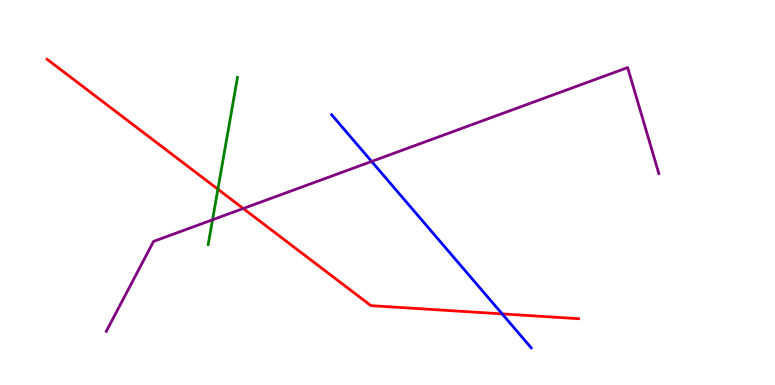[{'lines': ['blue', 'red'], 'intersections': [{'x': 6.48, 'y': 1.85}]}, {'lines': ['green', 'red'], 'intersections': [{'x': 2.81, 'y': 5.09}]}, {'lines': ['purple', 'red'], 'intersections': [{'x': 3.14, 'y': 4.58}]}, {'lines': ['blue', 'green'], 'intersections': []}, {'lines': ['blue', 'purple'], 'intersections': [{'x': 4.8, 'y': 5.81}]}, {'lines': ['green', 'purple'], 'intersections': [{'x': 2.74, 'y': 4.29}]}]